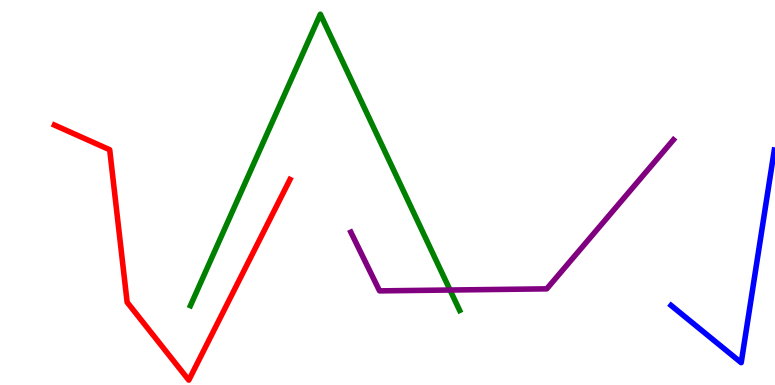[{'lines': ['blue', 'red'], 'intersections': []}, {'lines': ['green', 'red'], 'intersections': []}, {'lines': ['purple', 'red'], 'intersections': []}, {'lines': ['blue', 'green'], 'intersections': []}, {'lines': ['blue', 'purple'], 'intersections': []}, {'lines': ['green', 'purple'], 'intersections': [{'x': 5.81, 'y': 2.47}]}]